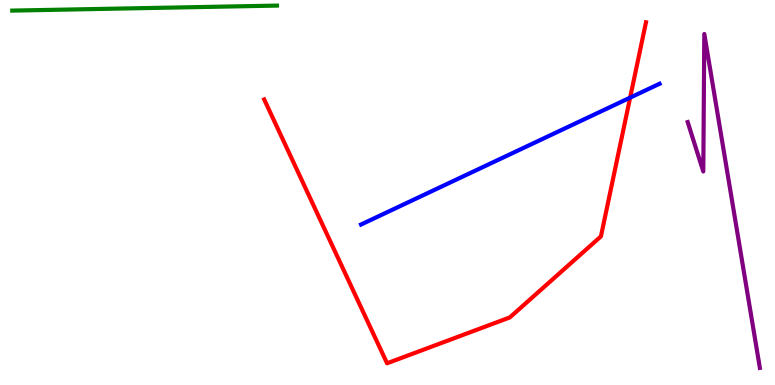[{'lines': ['blue', 'red'], 'intersections': [{'x': 8.13, 'y': 7.46}]}, {'lines': ['green', 'red'], 'intersections': []}, {'lines': ['purple', 'red'], 'intersections': []}, {'lines': ['blue', 'green'], 'intersections': []}, {'lines': ['blue', 'purple'], 'intersections': []}, {'lines': ['green', 'purple'], 'intersections': []}]